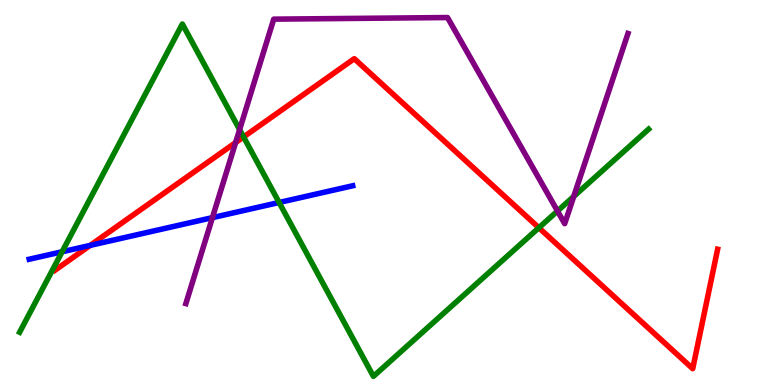[{'lines': ['blue', 'red'], 'intersections': [{'x': 1.16, 'y': 3.63}]}, {'lines': ['green', 'red'], 'intersections': [{'x': 3.14, 'y': 6.44}, {'x': 6.95, 'y': 4.08}]}, {'lines': ['purple', 'red'], 'intersections': [{'x': 3.04, 'y': 6.3}]}, {'lines': ['blue', 'green'], 'intersections': [{'x': 0.801, 'y': 3.46}, {'x': 3.6, 'y': 4.74}]}, {'lines': ['blue', 'purple'], 'intersections': [{'x': 2.74, 'y': 4.35}]}, {'lines': ['green', 'purple'], 'intersections': [{'x': 3.09, 'y': 6.63}, {'x': 7.19, 'y': 4.52}, {'x': 7.4, 'y': 4.9}]}]